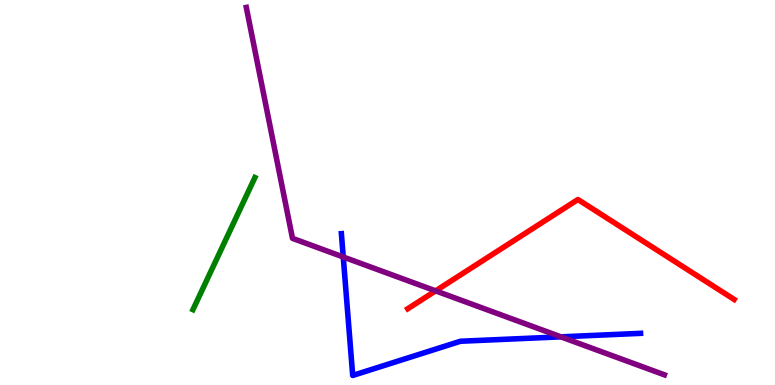[{'lines': ['blue', 'red'], 'intersections': []}, {'lines': ['green', 'red'], 'intersections': []}, {'lines': ['purple', 'red'], 'intersections': [{'x': 5.62, 'y': 2.45}]}, {'lines': ['blue', 'green'], 'intersections': []}, {'lines': ['blue', 'purple'], 'intersections': [{'x': 4.43, 'y': 3.33}, {'x': 7.24, 'y': 1.25}]}, {'lines': ['green', 'purple'], 'intersections': []}]